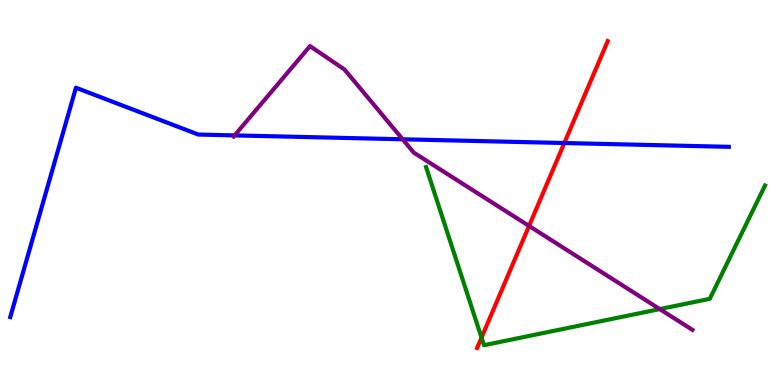[{'lines': ['blue', 'red'], 'intersections': [{'x': 7.28, 'y': 6.29}]}, {'lines': ['green', 'red'], 'intersections': [{'x': 6.21, 'y': 1.23}]}, {'lines': ['purple', 'red'], 'intersections': [{'x': 6.83, 'y': 4.13}]}, {'lines': ['blue', 'green'], 'intersections': []}, {'lines': ['blue', 'purple'], 'intersections': [{'x': 3.03, 'y': 6.48}, {'x': 5.2, 'y': 6.38}]}, {'lines': ['green', 'purple'], 'intersections': [{'x': 8.51, 'y': 1.97}]}]